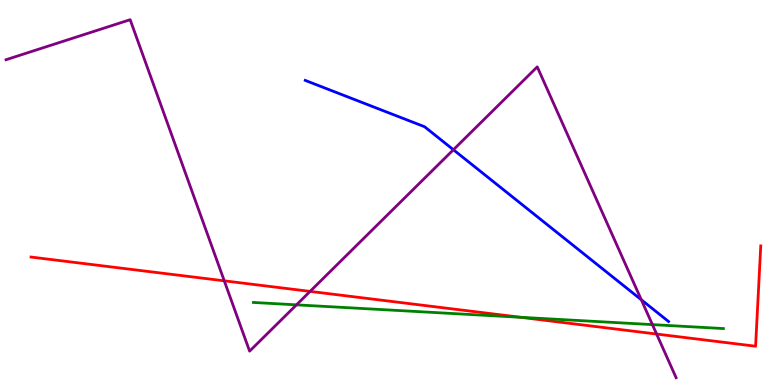[{'lines': ['blue', 'red'], 'intersections': []}, {'lines': ['green', 'red'], 'intersections': [{'x': 6.72, 'y': 1.76}]}, {'lines': ['purple', 'red'], 'intersections': [{'x': 2.89, 'y': 2.71}, {'x': 4.0, 'y': 2.43}, {'x': 8.47, 'y': 1.32}]}, {'lines': ['blue', 'green'], 'intersections': []}, {'lines': ['blue', 'purple'], 'intersections': [{'x': 5.85, 'y': 6.11}, {'x': 8.27, 'y': 2.21}]}, {'lines': ['green', 'purple'], 'intersections': [{'x': 3.83, 'y': 2.08}, {'x': 8.42, 'y': 1.57}]}]